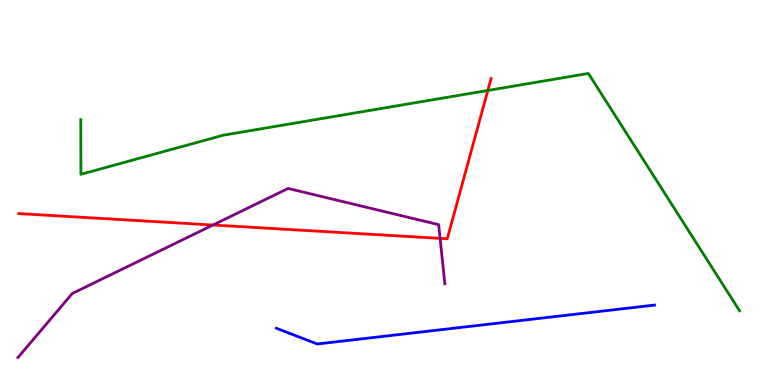[{'lines': ['blue', 'red'], 'intersections': []}, {'lines': ['green', 'red'], 'intersections': [{'x': 6.29, 'y': 7.65}]}, {'lines': ['purple', 'red'], 'intersections': [{'x': 2.75, 'y': 4.16}, {'x': 5.68, 'y': 3.81}]}, {'lines': ['blue', 'green'], 'intersections': []}, {'lines': ['blue', 'purple'], 'intersections': []}, {'lines': ['green', 'purple'], 'intersections': []}]